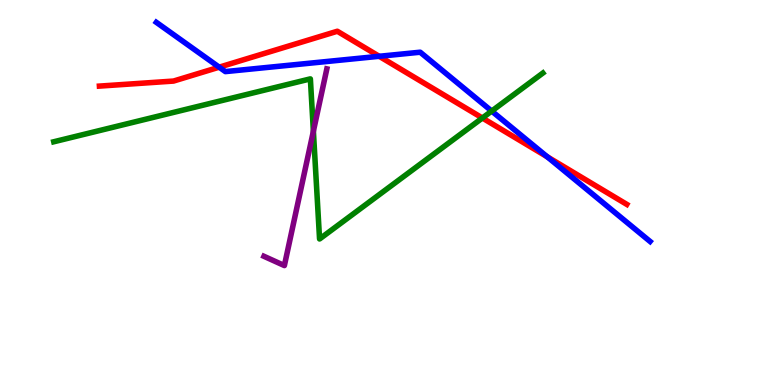[{'lines': ['blue', 'red'], 'intersections': [{'x': 2.83, 'y': 8.26}, {'x': 4.89, 'y': 8.54}, {'x': 7.06, 'y': 5.93}]}, {'lines': ['green', 'red'], 'intersections': [{'x': 6.22, 'y': 6.94}]}, {'lines': ['purple', 'red'], 'intersections': []}, {'lines': ['blue', 'green'], 'intersections': [{'x': 6.34, 'y': 7.11}]}, {'lines': ['blue', 'purple'], 'intersections': []}, {'lines': ['green', 'purple'], 'intersections': [{'x': 4.04, 'y': 6.59}]}]